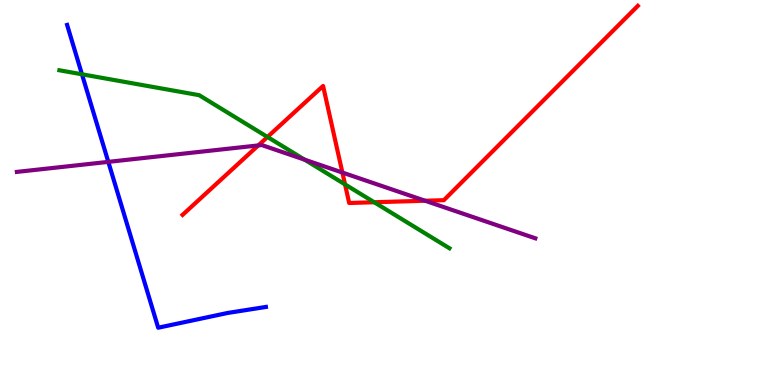[{'lines': ['blue', 'red'], 'intersections': []}, {'lines': ['green', 'red'], 'intersections': [{'x': 3.45, 'y': 6.44}, {'x': 4.45, 'y': 5.21}, {'x': 4.83, 'y': 4.75}]}, {'lines': ['purple', 'red'], 'intersections': [{'x': 3.33, 'y': 6.22}, {'x': 4.42, 'y': 5.52}, {'x': 5.49, 'y': 4.79}]}, {'lines': ['blue', 'green'], 'intersections': [{'x': 1.06, 'y': 8.07}]}, {'lines': ['blue', 'purple'], 'intersections': [{'x': 1.4, 'y': 5.8}]}, {'lines': ['green', 'purple'], 'intersections': [{'x': 3.93, 'y': 5.85}]}]